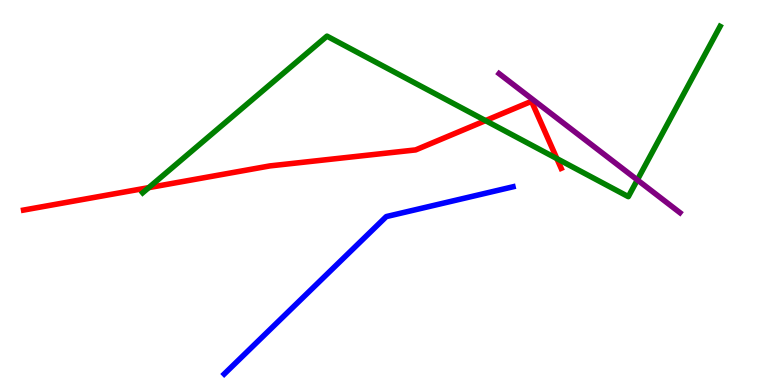[{'lines': ['blue', 'red'], 'intersections': []}, {'lines': ['green', 'red'], 'intersections': [{'x': 1.92, 'y': 5.13}, {'x': 6.26, 'y': 6.87}, {'x': 7.19, 'y': 5.88}]}, {'lines': ['purple', 'red'], 'intersections': []}, {'lines': ['blue', 'green'], 'intersections': []}, {'lines': ['blue', 'purple'], 'intersections': []}, {'lines': ['green', 'purple'], 'intersections': [{'x': 8.22, 'y': 5.33}]}]